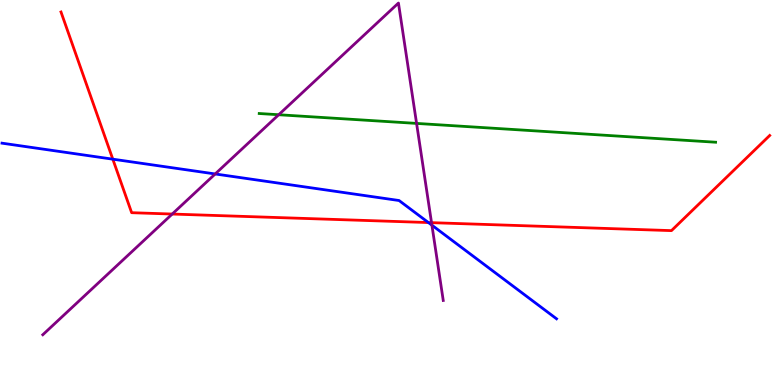[{'lines': ['blue', 'red'], 'intersections': [{'x': 1.46, 'y': 5.87}, {'x': 5.53, 'y': 4.22}]}, {'lines': ['green', 'red'], 'intersections': []}, {'lines': ['purple', 'red'], 'intersections': [{'x': 2.22, 'y': 4.44}, {'x': 5.57, 'y': 4.22}]}, {'lines': ['blue', 'green'], 'intersections': []}, {'lines': ['blue', 'purple'], 'intersections': [{'x': 2.78, 'y': 5.48}, {'x': 5.57, 'y': 4.15}]}, {'lines': ['green', 'purple'], 'intersections': [{'x': 3.6, 'y': 7.02}, {'x': 5.38, 'y': 6.79}]}]